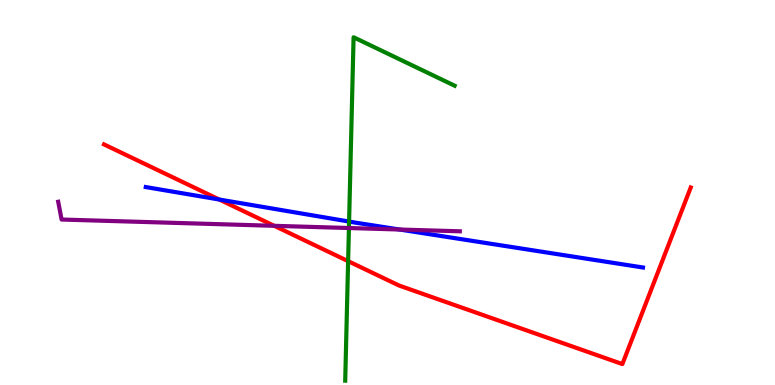[{'lines': ['blue', 'red'], 'intersections': [{'x': 2.83, 'y': 4.82}]}, {'lines': ['green', 'red'], 'intersections': [{'x': 4.49, 'y': 3.22}]}, {'lines': ['purple', 'red'], 'intersections': [{'x': 3.54, 'y': 4.13}]}, {'lines': ['blue', 'green'], 'intersections': [{'x': 4.5, 'y': 4.25}]}, {'lines': ['blue', 'purple'], 'intersections': [{'x': 5.16, 'y': 4.04}]}, {'lines': ['green', 'purple'], 'intersections': [{'x': 4.5, 'y': 4.08}]}]